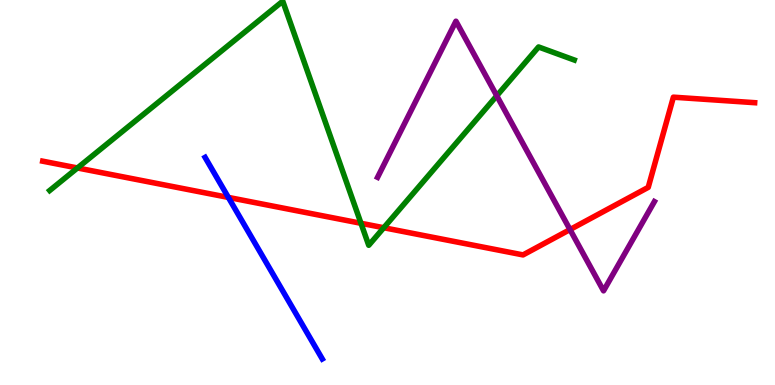[{'lines': ['blue', 'red'], 'intersections': [{'x': 2.95, 'y': 4.87}]}, {'lines': ['green', 'red'], 'intersections': [{'x': 0.999, 'y': 5.64}, {'x': 4.66, 'y': 4.2}, {'x': 4.95, 'y': 4.08}]}, {'lines': ['purple', 'red'], 'intersections': [{'x': 7.35, 'y': 4.04}]}, {'lines': ['blue', 'green'], 'intersections': []}, {'lines': ['blue', 'purple'], 'intersections': []}, {'lines': ['green', 'purple'], 'intersections': [{'x': 6.41, 'y': 7.51}]}]